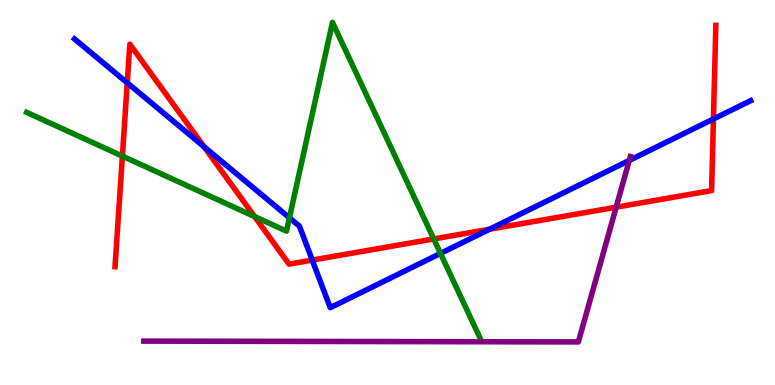[{'lines': ['blue', 'red'], 'intersections': [{'x': 1.64, 'y': 7.85}, {'x': 2.63, 'y': 6.19}, {'x': 4.03, 'y': 3.24}, {'x': 6.32, 'y': 4.05}, {'x': 9.21, 'y': 6.91}]}, {'lines': ['green', 'red'], 'intersections': [{'x': 1.58, 'y': 5.94}, {'x': 3.28, 'y': 4.38}, {'x': 5.6, 'y': 3.79}]}, {'lines': ['purple', 'red'], 'intersections': [{'x': 7.95, 'y': 4.62}]}, {'lines': ['blue', 'green'], 'intersections': [{'x': 3.73, 'y': 4.34}, {'x': 5.68, 'y': 3.42}]}, {'lines': ['blue', 'purple'], 'intersections': [{'x': 8.12, 'y': 5.83}]}, {'lines': ['green', 'purple'], 'intersections': []}]